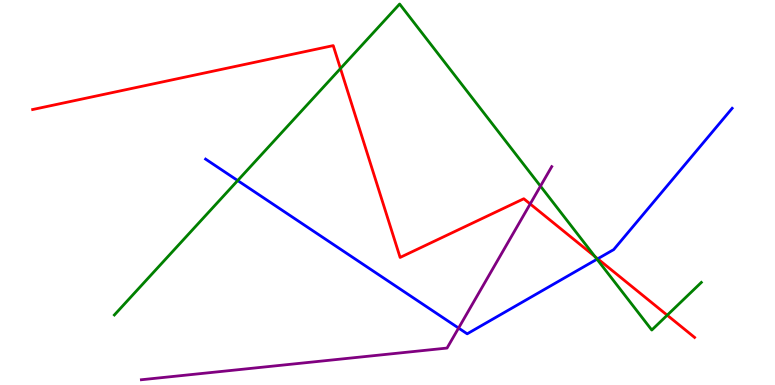[{'lines': ['blue', 'red'], 'intersections': [{'x': 7.71, 'y': 3.28}]}, {'lines': ['green', 'red'], 'intersections': [{'x': 4.39, 'y': 8.22}, {'x': 7.68, 'y': 3.34}, {'x': 8.61, 'y': 1.81}]}, {'lines': ['purple', 'red'], 'intersections': [{'x': 6.84, 'y': 4.7}]}, {'lines': ['blue', 'green'], 'intersections': [{'x': 3.07, 'y': 5.31}, {'x': 7.7, 'y': 3.27}]}, {'lines': ['blue', 'purple'], 'intersections': [{'x': 5.92, 'y': 1.48}]}, {'lines': ['green', 'purple'], 'intersections': [{'x': 6.97, 'y': 5.17}]}]